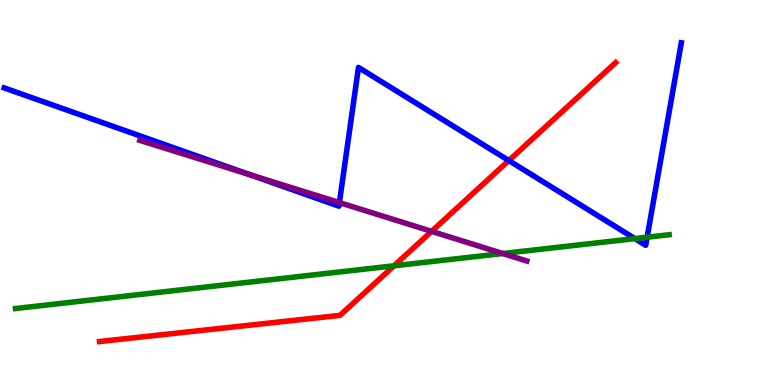[{'lines': ['blue', 'red'], 'intersections': [{'x': 6.57, 'y': 5.83}]}, {'lines': ['green', 'red'], 'intersections': [{'x': 5.08, 'y': 3.1}]}, {'lines': ['purple', 'red'], 'intersections': [{'x': 5.57, 'y': 3.99}]}, {'lines': ['blue', 'green'], 'intersections': [{'x': 8.19, 'y': 3.8}, {'x': 8.35, 'y': 3.84}]}, {'lines': ['blue', 'purple'], 'intersections': [{'x': 3.22, 'y': 5.47}, {'x': 4.38, 'y': 4.74}]}, {'lines': ['green', 'purple'], 'intersections': [{'x': 6.49, 'y': 3.41}]}]